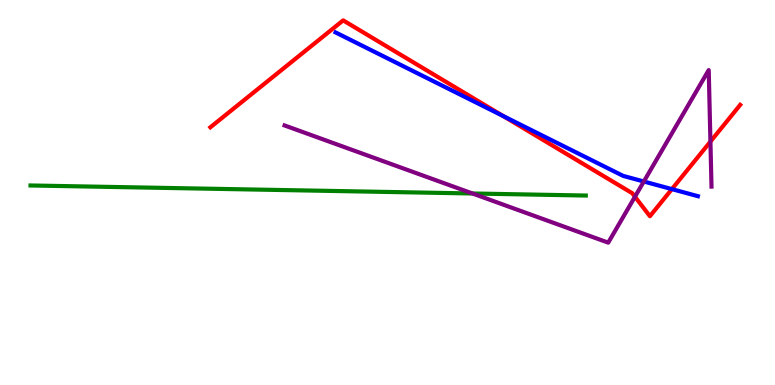[{'lines': ['blue', 'red'], 'intersections': [{'x': 6.49, 'y': 6.99}, {'x': 8.67, 'y': 5.09}]}, {'lines': ['green', 'red'], 'intersections': []}, {'lines': ['purple', 'red'], 'intersections': [{'x': 8.19, 'y': 4.89}, {'x': 9.17, 'y': 6.32}]}, {'lines': ['blue', 'green'], 'intersections': []}, {'lines': ['blue', 'purple'], 'intersections': [{'x': 8.31, 'y': 5.29}]}, {'lines': ['green', 'purple'], 'intersections': [{'x': 6.1, 'y': 4.97}]}]